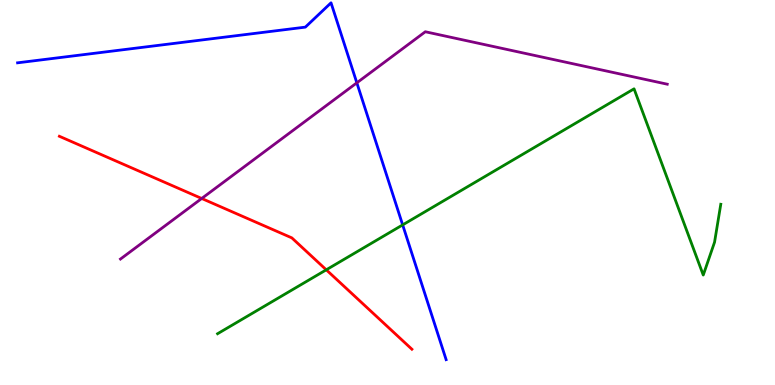[{'lines': ['blue', 'red'], 'intersections': []}, {'lines': ['green', 'red'], 'intersections': [{'x': 4.21, 'y': 2.99}]}, {'lines': ['purple', 'red'], 'intersections': [{'x': 2.6, 'y': 4.84}]}, {'lines': ['blue', 'green'], 'intersections': [{'x': 5.2, 'y': 4.16}]}, {'lines': ['blue', 'purple'], 'intersections': [{'x': 4.6, 'y': 7.85}]}, {'lines': ['green', 'purple'], 'intersections': []}]